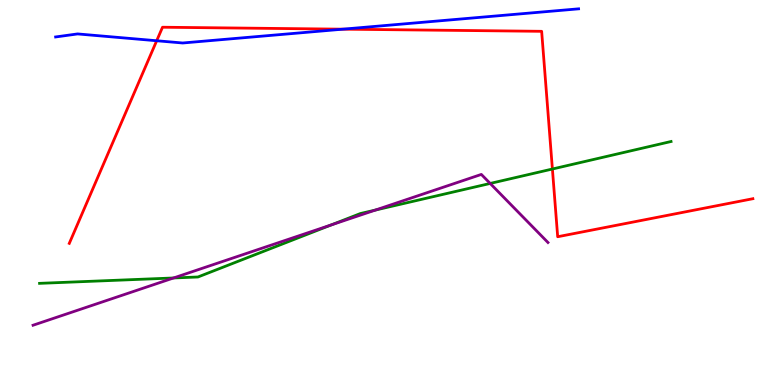[{'lines': ['blue', 'red'], 'intersections': [{'x': 2.02, 'y': 8.94}, {'x': 4.42, 'y': 9.24}]}, {'lines': ['green', 'red'], 'intersections': [{'x': 7.13, 'y': 5.61}]}, {'lines': ['purple', 'red'], 'intersections': []}, {'lines': ['blue', 'green'], 'intersections': []}, {'lines': ['blue', 'purple'], 'intersections': []}, {'lines': ['green', 'purple'], 'intersections': [{'x': 2.24, 'y': 2.78}, {'x': 4.28, 'y': 4.16}, {'x': 4.84, 'y': 4.54}, {'x': 6.32, 'y': 5.24}]}]